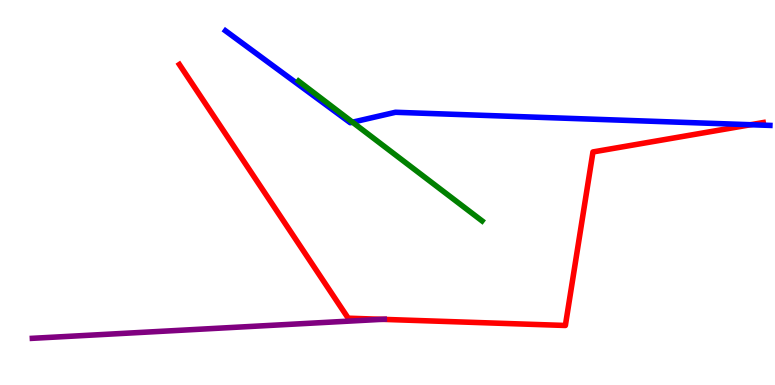[{'lines': ['blue', 'red'], 'intersections': [{'x': 9.69, 'y': 6.76}]}, {'lines': ['green', 'red'], 'intersections': []}, {'lines': ['purple', 'red'], 'intersections': [{'x': 4.93, 'y': 1.71}]}, {'lines': ['blue', 'green'], 'intersections': [{'x': 4.55, 'y': 6.83}]}, {'lines': ['blue', 'purple'], 'intersections': []}, {'lines': ['green', 'purple'], 'intersections': []}]